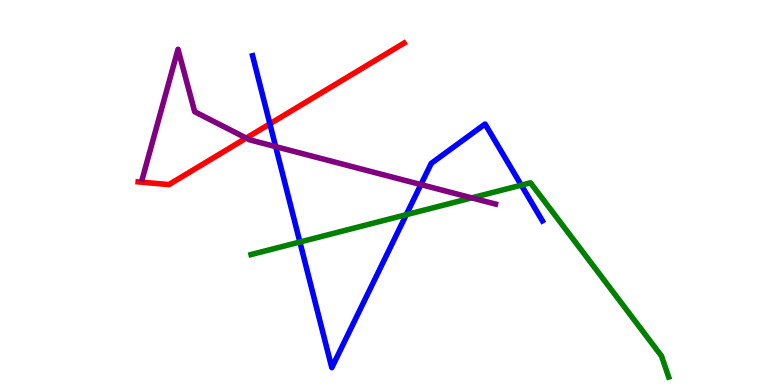[{'lines': ['blue', 'red'], 'intersections': [{'x': 3.48, 'y': 6.78}]}, {'lines': ['green', 'red'], 'intersections': []}, {'lines': ['purple', 'red'], 'intersections': [{'x': 3.18, 'y': 6.41}]}, {'lines': ['blue', 'green'], 'intersections': [{'x': 3.87, 'y': 3.71}, {'x': 5.24, 'y': 4.42}, {'x': 6.73, 'y': 5.19}]}, {'lines': ['blue', 'purple'], 'intersections': [{'x': 3.56, 'y': 6.19}, {'x': 5.43, 'y': 5.21}]}, {'lines': ['green', 'purple'], 'intersections': [{'x': 6.09, 'y': 4.86}]}]